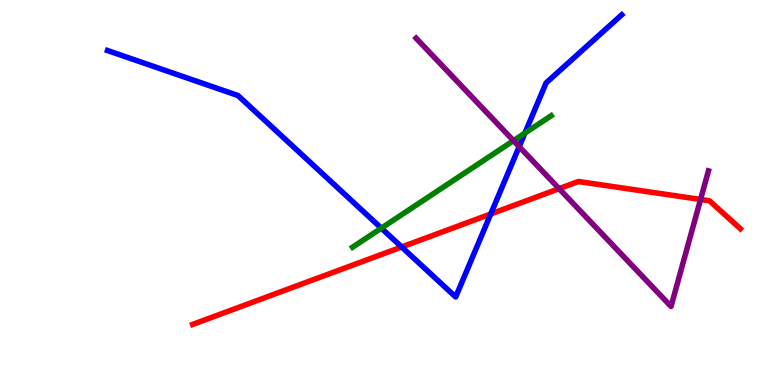[{'lines': ['blue', 'red'], 'intersections': [{'x': 5.18, 'y': 3.58}, {'x': 6.33, 'y': 4.44}]}, {'lines': ['green', 'red'], 'intersections': []}, {'lines': ['purple', 'red'], 'intersections': [{'x': 7.21, 'y': 5.1}, {'x': 9.04, 'y': 4.82}]}, {'lines': ['blue', 'green'], 'intersections': [{'x': 4.92, 'y': 4.07}, {'x': 6.77, 'y': 6.54}]}, {'lines': ['blue', 'purple'], 'intersections': [{'x': 6.7, 'y': 6.19}]}, {'lines': ['green', 'purple'], 'intersections': [{'x': 6.63, 'y': 6.35}]}]